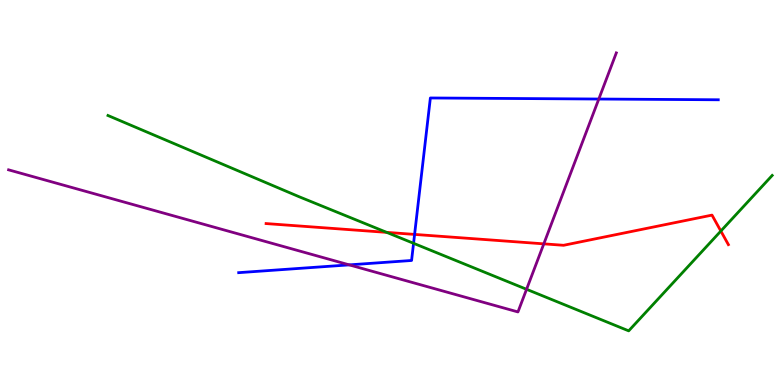[{'lines': ['blue', 'red'], 'intersections': [{'x': 5.35, 'y': 3.91}]}, {'lines': ['green', 'red'], 'intersections': [{'x': 4.99, 'y': 3.96}, {'x': 9.3, 'y': 4.0}]}, {'lines': ['purple', 'red'], 'intersections': [{'x': 7.02, 'y': 3.67}]}, {'lines': ['blue', 'green'], 'intersections': [{'x': 5.34, 'y': 3.68}]}, {'lines': ['blue', 'purple'], 'intersections': [{'x': 4.51, 'y': 3.12}, {'x': 7.73, 'y': 7.43}]}, {'lines': ['green', 'purple'], 'intersections': [{'x': 6.79, 'y': 2.49}]}]